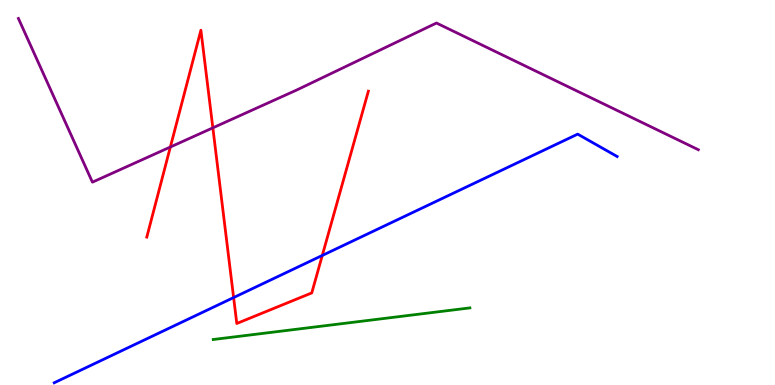[{'lines': ['blue', 'red'], 'intersections': [{'x': 3.01, 'y': 2.27}, {'x': 4.16, 'y': 3.36}]}, {'lines': ['green', 'red'], 'intersections': []}, {'lines': ['purple', 'red'], 'intersections': [{'x': 2.2, 'y': 6.18}, {'x': 2.75, 'y': 6.68}]}, {'lines': ['blue', 'green'], 'intersections': []}, {'lines': ['blue', 'purple'], 'intersections': []}, {'lines': ['green', 'purple'], 'intersections': []}]